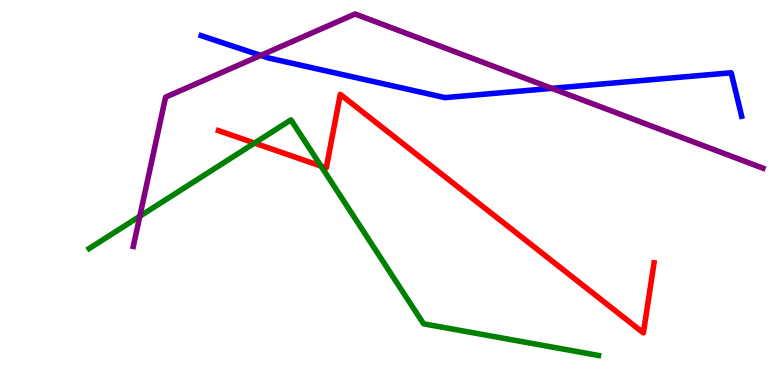[{'lines': ['blue', 'red'], 'intersections': []}, {'lines': ['green', 'red'], 'intersections': [{'x': 3.28, 'y': 6.28}, {'x': 4.14, 'y': 5.69}]}, {'lines': ['purple', 'red'], 'intersections': []}, {'lines': ['blue', 'green'], 'intersections': []}, {'lines': ['blue', 'purple'], 'intersections': [{'x': 3.36, 'y': 8.56}, {'x': 7.12, 'y': 7.71}]}, {'lines': ['green', 'purple'], 'intersections': [{'x': 1.8, 'y': 4.38}]}]